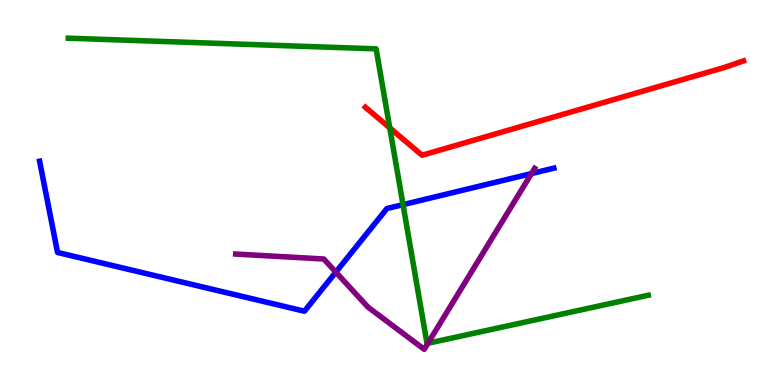[{'lines': ['blue', 'red'], 'intersections': []}, {'lines': ['green', 'red'], 'intersections': [{'x': 5.03, 'y': 6.68}]}, {'lines': ['purple', 'red'], 'intersections': []}, {'lines': ['blue', 'green'], 'intersections': [{'x': 5.2, 'y': 4.68}]}, {'lines': ['blue', 'purple'], 'intersections': [{'x': 4.33, 'y': 2.93}, {'x': 6.86, 'y': 5.49}]}, {'lines': ['green', 'purple'], 'intersections': [{'x': 5.52, 'y': 1.08}]}]